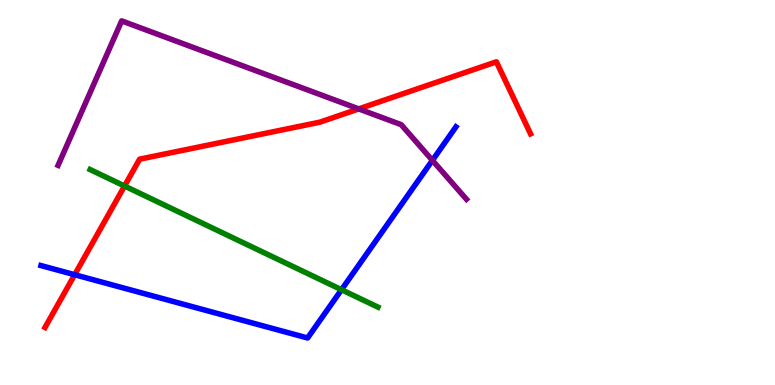[{'lines': ['blue', 'red'], 'intersections': [{'x': 0.963, 'y': 2.86}]}, {'lines': ['green', 'red'], 'intersections': [{'x': 1.61, 'y': 5.17}]}, {'lines': ['purple', 'red'], 'intersections': [{'x': 4.63, 'y': 7.17}]}, {'lines': ['blue', 'green'], 'intersections': [{'x': 4.41, 'y': 2.47}]}, {'lines': ['blue', 'purple'], 'intersections': [{'x': 5.58, 'y': 5.83}]}, {'lines': ['green', 'purple'], 'intersections': []}]